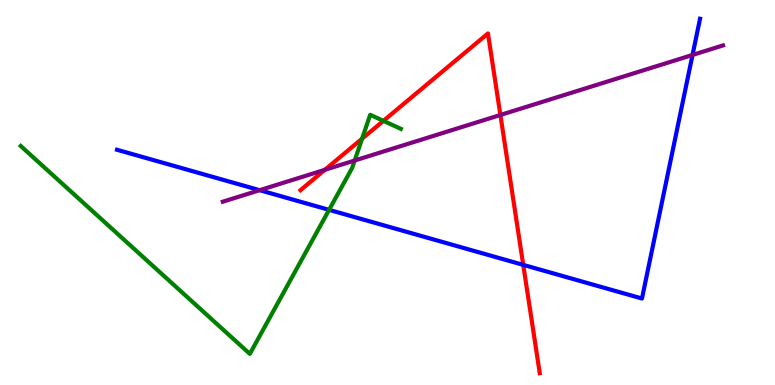[{'lines': ['blue', 'red'], 'intersections': [{'x': 6.75, 'y': 3.12}]}, {'lines': ['green', 'red'], 'intersections': [{'x': 4.67, 'y': 6.4}, {'x': 4.95, 'y': 6.86}]}, {'lines': ['purple', 'red'], 'intersections': [{'x': 4.19, 'y': 5.59}, {'x': 6.46, 'y': 7.01}]}, {'lines': ['blue', 'green'], 'intersections': [{'x': 4.25, 'y': 4.55}]}, {'lines': ['blue', 'purple'], 'intersections': [{'x': 3.35, 'y': 5.06}, {'x': 8.94, 'y': 8.57}]}, {'lines': ['green', 'purple'], 'intersections': [{'x': 4.58, 'y': 5.83}]}]